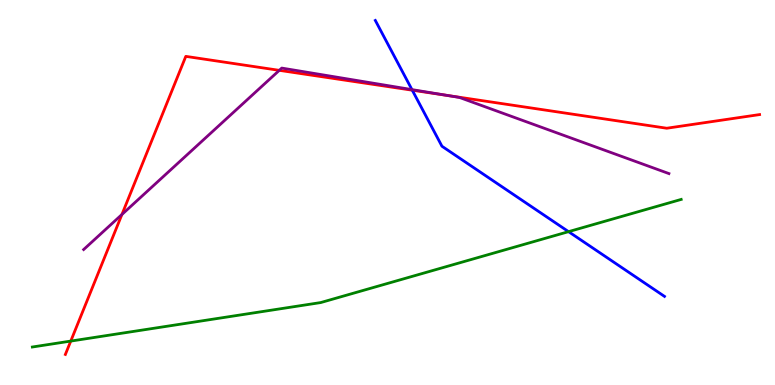[{'lines': ['blue', 'red'], 'intersections': [{'x': 5.32, 'y': 7.66}]}, {'lines': ['green', 'red'], 'intersections': [{'x': 0.913, 'y': 1.14}]}, {'lines': ['purple', 'red'], 'intersections': [{'x': 1.57, 'y': 4.43}, {'x': 3.6, 'y': 8.17}, {'x': 5.77, 'y': 7.52}]}, {'lines': ['blue', 'green'], 'intersections': [{'x': 7.34, 'y': 3.98}]}, {'lines': ['blue', 'purple'], 'intersections': [{'x': 5.32, 'y': 7.67}]}, {'lines': ['green', 'purple'], 'intersections': []}]